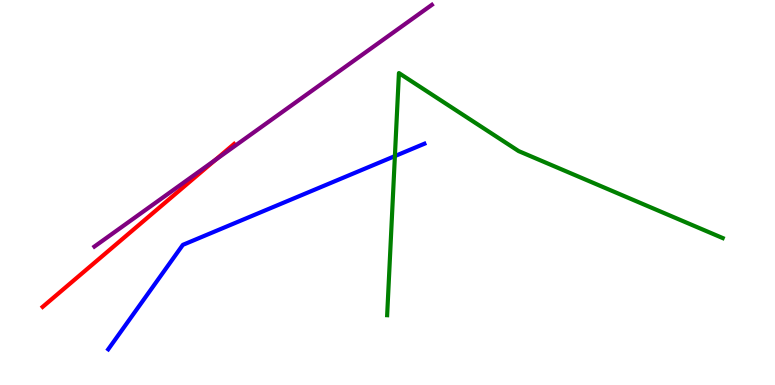[{'lines': ['blue', 'red'], 'intersections': []}, {'lines': ['green', 'red'], 'intersections': []}, {'lines': ['purple', 'red'], 'intersections': [{'x': 2.78, 'y': 5.85}]}, {'lines': ['blue', 'green'], 'intersections': [{'x': 5.1, 'y': 5.95}]}, {'lines': ['blue', 'purple'], 'intersections': []}, {'lines': ['green', 'purple'], 'intersections': []}]